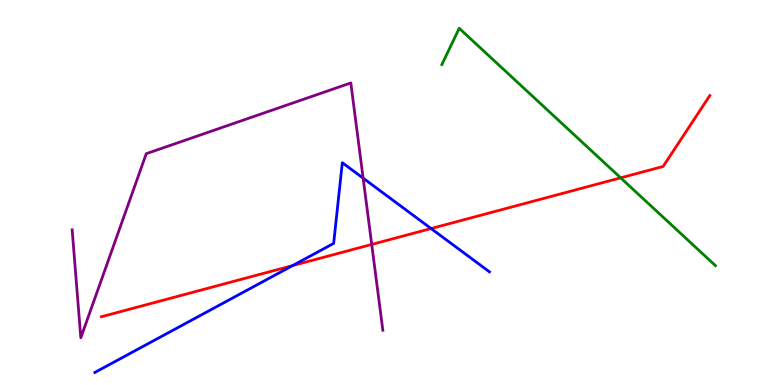[{'lines': ['blue', 'red'], 'intersections': [{'x': 3.78, 'y': 3.1}, {'x': 5.56, 'y': 4.06}]}, {'lines': ['green', 'red'], 'intersections': [{'x': 8.01, 'y': 5.38}]}, {'lines': ['purple', 'red'], 'intersections': [{'x': 4.8, 'y': 3.65}]}, {'lines': ['blue', 'green'], 'intersections': []}, {'lines': ['blue', 'purple'], 'intersections': [{'x': 4.69, 'y': 5.37}]}, {'lines': ['green', 'purple'], 'intersections': []}]